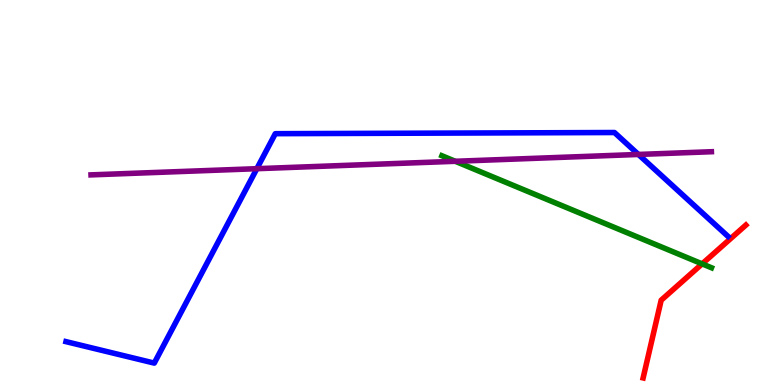[{'lines': ['blue', 'red'], 'intersections': []}, {'lines': ['green', 'red'], 'intersections': [{'x': 9.06, 'y': 3.15}]}, {'lines': ['purple', 'red'], 'intersections': []}, {'lines': ['blue', 'green'], 'intersections': []}, {'lines': ['blue', 'purple'], 'intersections': [{'x': 3.31, 'y': 5.62}, {'x': 8.24, 'y': 5.99}]}, {'lines': ['green', 'purple'], 'intersections': [{'x': 5.87, 'y': 5.81}]}]